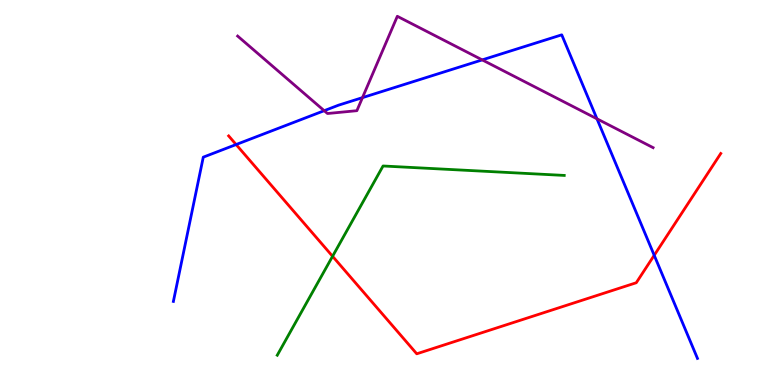[{'lines': ['blue', 'red'], 'intersections': [{'x': 3.05, 'y': 6.25}, {'x': 8.44, 'y': 3.37}]}, {'lines': ['green', 'red'], 'intersections': [{'x': 4.29, 'y': 3.34}]}, {'lines': ['purple', 'red'], 'intersections': []}, {'lines': ['blue', 'green'], 'intersections': []}, {'lines': ['blue', 'purple'], 'intersections': [{'x': 4.18, 'y': 7.12}, {'x': 4.68, 'y': 7.46}, {'x': 6.22, 'y': 8.44}, {'x': 7.7, 'y': 6.91}]}, {'lines': ['green', 'purple'], 'intersections': []}]